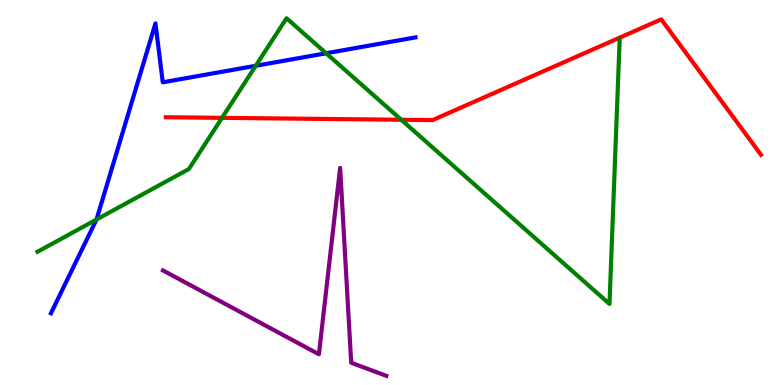[{'lines': ['blue', 'red'], 'intersections': []}, {'lines': ['green', 'red'], 'intersections': [{'x': 2.86, 'y': 6.94}, {'x': 5.18, 'y': 6.89}]}, {'lines': ['purple', 'red'], 'intersections': []}, {'lines': ['blue', 'green'], 'intersections': [{'x': 1.25, 'y': 4.3}, {'x': 3.3, 'y': 8.29}, {'x': 4.21, 'y': 8.62}]}, {'lines': ['blue', 'purple'], 'intersections': []}, {'lines': ['green', 'purple'], 'intersections': []}]